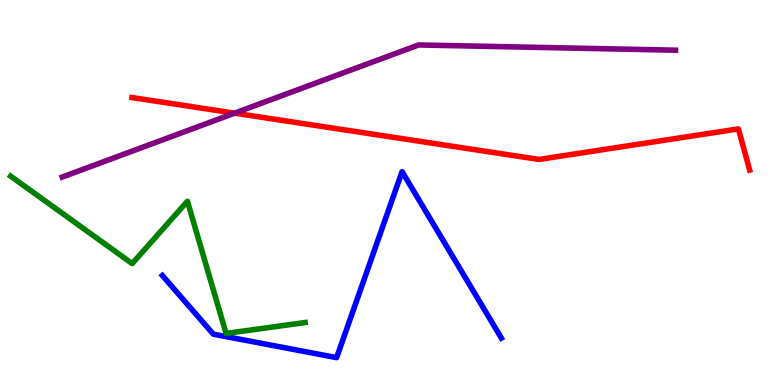[{'lines': ['blue', 'red'], 'intersections': []}, {'lines': ['green', 'red'], 'intersections': []}, {'lines': ['purple', 'red'], 'intersections': [{'x': 3.03, 'y': 7.06}]}, {'lines': ['blue', 'green'], 'intersections': []}, {'lines': ['blue', 'purple'], 'intersections': []}, {'lines': ['green', 'purple'], 'intersections': []}]